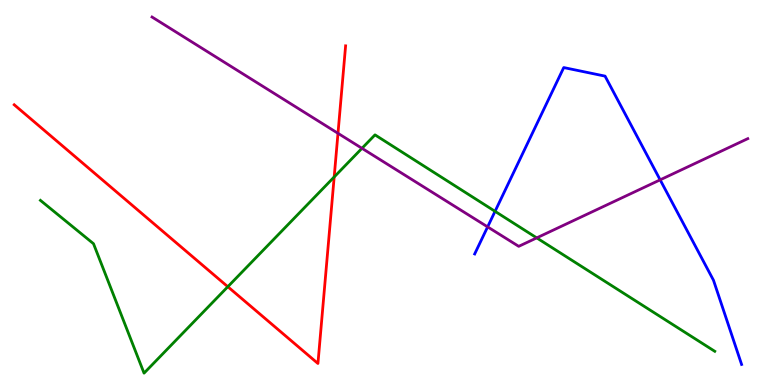[{'lines': ['blue', 'red'], 'intersections': []}, {'lines': ['green', 'red'], 'intersections': [{'x': 2.94, 'y': 2.55}, {'x': 4.31, 'y': 5.4}]}, {'lines': ['purple', 'red'], 'intersections': [{'x': 4.36, 'y': 6.54}]}, {'lines': ['blue', 'green'], 'intersections': [{'x': 6.39, 'y': 4.51}]}, {'lines': ['blue', 'purple'], 'intersections': [{'x': 6.29, 'y': 4.11}, {'x': 8.52, 'y': 5.33}]}, {'lines': ['green', 'purple'], 'intersections': [{'x': 4.67, 'y': 6.15}, {'x': 6.93, 'y': 3.82}]}]